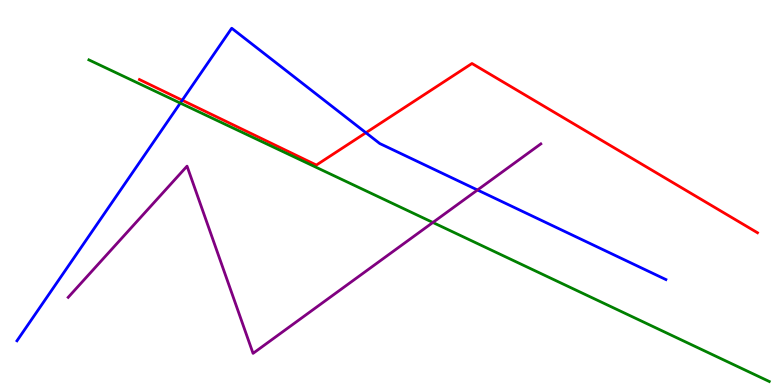[{'lines': ['blue', 'red'], 'intersections': [{'x': 2.35, 'y': 7.4}, {'x': 4.72, 'y': 6.55}]}, {'lines': ['green', 'red'], 'intersections': []}, {'lines': ['purple', 'red'], 'intersections': []}, {'lines': ['blue', 'green'], 'intersections': [{'x': 2.33, 'y': 7.32}]}, {'lines': ['blue', 'purple'], 'intersections': [{'x': 6.16, 'y': 5.07}]}, {'lines': ['green', 'purple'], 'intersections': [{'x': 5.59, 'y': 4.22}]}]